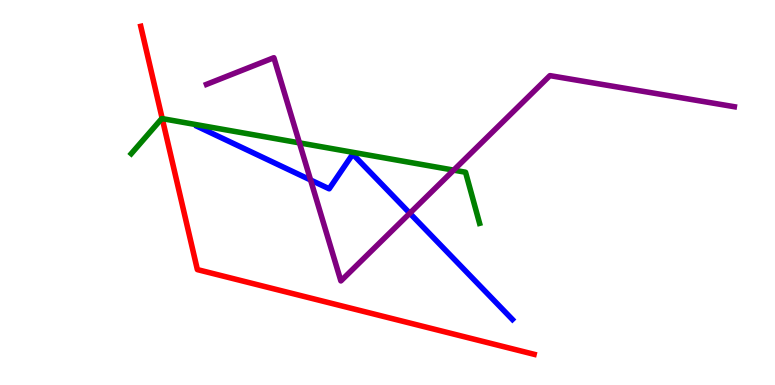[{'lines': ['blue', 'red'], 'intersections': []}, {'lines': ['green', 'red'], 'intersections': [{'x': 2.09, 'y': 6.92}]}, {'lines': ['purple', 'red'], 'intersections': []}, {'lines': ['blue', 'green'], 'intersections': []}, {'lines': ['blue', 'purple'], 'intersections': [{'x': 4.01, 'y': 5.32}, {'x': 5.29, 'y': 4.46}]}, {'lines': ['green', 'purple'], 'intersections': [{'x': 3.86, 'y': 6.29}, {'x': 5.85, 'y': 5.58}]}]